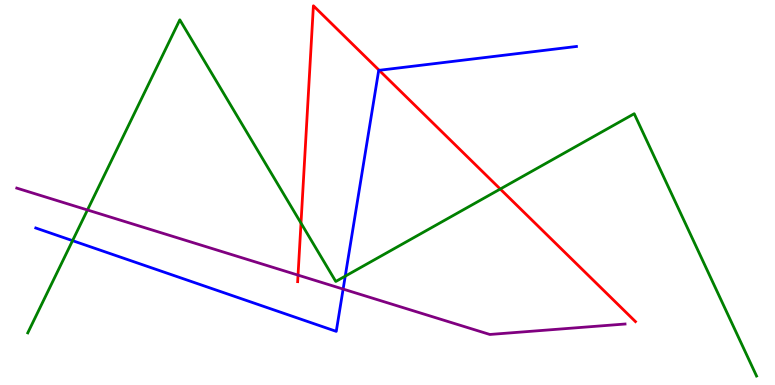[{'lines': ['blue', 'red'], 'intersections': [{'x': 4.89, 'y': 8.17}]}, {'lines': ['green', 'red'], 'intersections': [{'x': 3.88, 'y': 4.2}, {'x': 6.45, 'y': 5.09}]}, {'lines': ['purple', 'red'], 'intersections': [{'x': 3.85, 'y': 2.85}]}, {'lines': ['blue', 'green'], 'intersections': [{'x': 0.936, 'y': 3.75}, {'x': 4.45, 'y': 2.83}]}, {'lines': ['blue', 'purple'], 'intersections': [{'x': 4.43, 'y': 2.49}]}, {'lines': ['green', 'purple'], 'intersections': [{'x': 1.13, 'y': 4.55}]}]